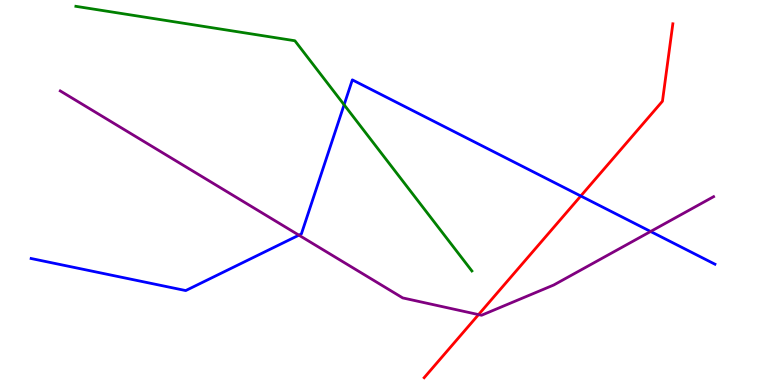[{'lines': ['blue', 'red'], 'intersections': [{'x': 7.49, 'y': 4.91}]}, {'lines': ['green', 'red'], 'intersections': []}, {'lines': ['purple', 'red'], 'intersections': [{'x': 6.17, 'y': 1.83}]}, {'lines': ['blue', 'green'], 'intersections': [{'x': 4.44, 'y': 7.28}]}, {'lines': ['blue', 'purple'], 'intersections': [{'x': 3.86, 'y': 3.89}, {'x': 8.39, 'y': 3.99}]}, {'lines': ['green', 'purple'], 'intersections': []}]